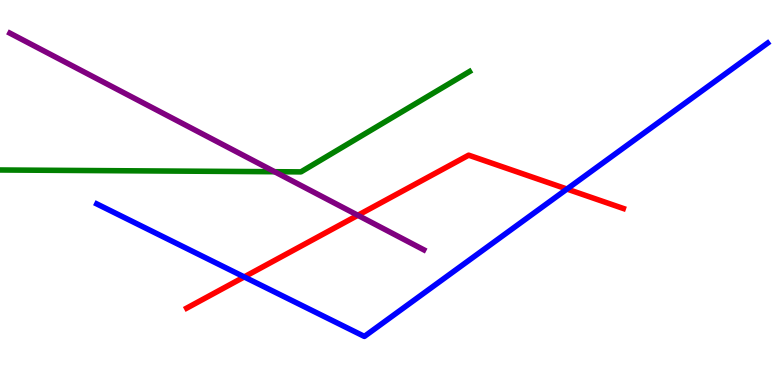[{'lines': ['blue', 'red'], 'intersections': [{'x': 3.15, 'y': 2.81}, {'x': 7.32, 'y': 5.09}]}, {'lines': ['green', 'red'], 'intersections': []}, {'lines': ['purple', 'red'], 'intersections': [{'x': 4.62, 'y': 4.41}]}, {'lines': ['blue', 'green'], 'intersections': []}, {'lines': ['blue', 'purple'], 'intersections': []}, {'lines': ['green', 'purple'], 'intersections': [{'x': 3.54, 'y': 5.54}]}]